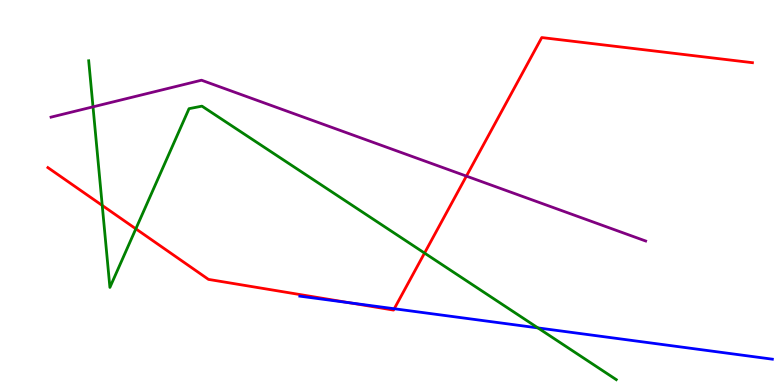[{'lines': ['blue', 'red'], 'intersections': [{'x': 4.51, 'y': 2.14}, {'x': 5.09, 'y': 1.98}]}, {'lines': ['green', 'red'], 'intersections': [{'x': 1.32, 'y': 4.66}, {'x': 1.75, 'y': 4.06}, {'x': 5.48, 'y': 3.43}]}, {'lines': ['purple', 'red'], 'intersections': [{'x': 6.02, 'y': 5.43}]}, {'lines': ['blue', 'green'], 'intersections': [{'x': 6.94, 'y': 1.48}]}, {'lines': ['blue', 'purple'], 'intersections': []}, {'lines': ['green', 'purple'], 'intersections': [{'x': 1.2, 'y': 7.22}]}]